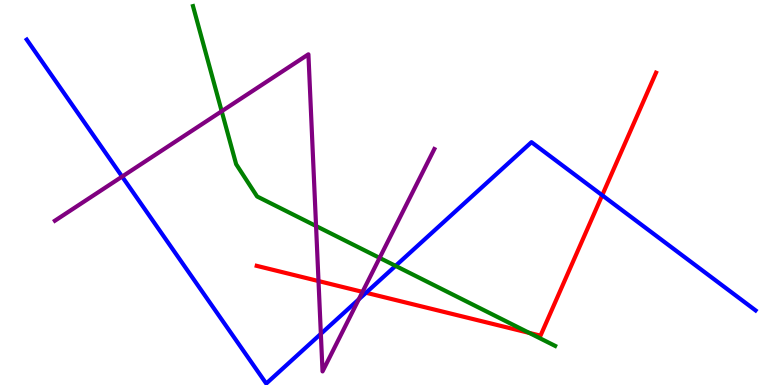[{'lines': ['blue', 'red'], 'intersections': [{'x': 4.72, 'y': 2.4}, {'x': 7.77, 'y': 4.93}]}, {'lines': ['green', 'red'], 'intersections': [{'x': 6.83, 'y': 1.35}]}, {'lines': ['purple', 'red'], 'intersections': [{'x': 4.11, 'y': 2.7}, {'x': 4.68, 'y': 2.42}]}, {'lines': ['blue', 'green'], 'intersections': [{'x': 5.1, 'y': 3.09}]}, {'lines': ['blue', 'purple'], 'intersections': [{'x': 1.58, 'y': 5.41}, {'x': 4.14, 'y': 1.33}, {'x': 4.63, 'y': 2.22}]}, {'lines': ['green', 'purple'], 'intersections': [{'x': 2.86, 'y': 7.11}, {'x': 4.08, 'y': 4.13}, {'x': 4.9, 'y': 3.3}]}]